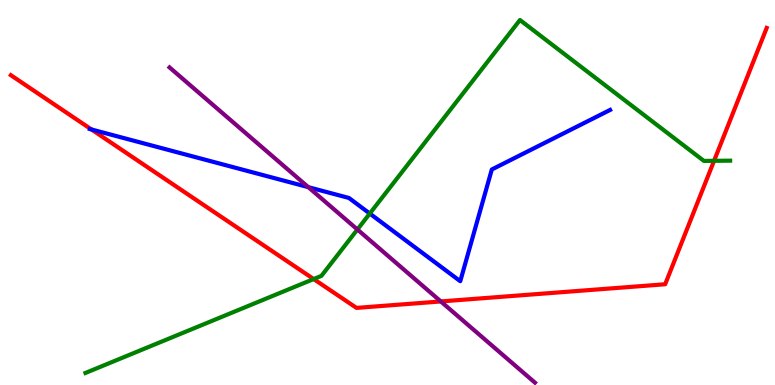[{'lines': ['blue', 'red'], 'intersections': [{'x': 1.18, 'y': 6.64}]}, {'lines': ['green', 'red'], 'intersections': [{'x': 4.05, 'y': 2.75}, {'x': 9.21, 'y': 5.82}]}, {'lines': ['purple', 'red'], 'intersections': [{'x': 5.69, 'y': 2.17}]}, {'lines': ['blue', 'green'], 'intersections': [{'x': 4.77, 'y': 4.45}]}, {'lines': ['blue', 'purple'], 'intersections': [{'x': 3.98, 'y': 5.14}]}, {'lines': ['green', 'purple'], 'intersections': [{'x': 4.61, 'y': 4.04}]}]